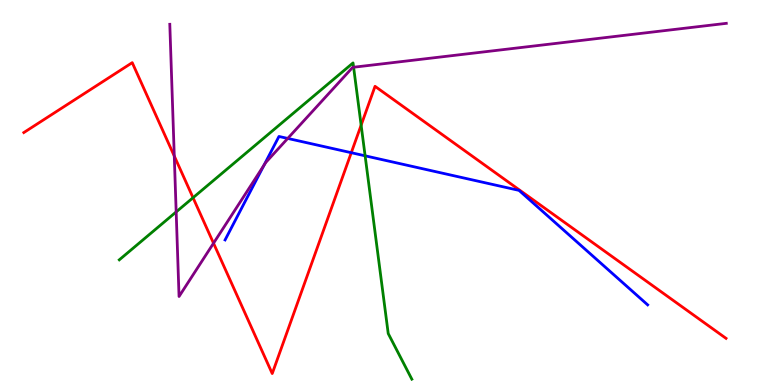[{'lines': ['blue', 'red'], 'intersections': [{'x': 4.53, 'y': 6.03}]}, {'lines': ['green', 'red'], 'intersections': [{'x': 2.49, 'y': 4.86}, {'x': 4.66, 'y': 6.75}]}, {'lines': ['purple', 'red'], 'intersections': [{'x': 2.25, 'y': 5.95}, {'x': 2.76, 'y': 3.68}]}, {'lines': ['blue', 'green'], 'intersections': [{'x': 4.71, 'y': 5.95}]}, {'lines': ['blue', 'purple'], 'intersections': [{'x': 3.41, 'y': 5.71}, {'x': 3.71, 'y': 6.4}]}, {'lines': ['green', 'purple'], 'intersections': [{'x': 2.27, 'y': 4.5}, {'x': 4.56, 'y': 8.25}]}]